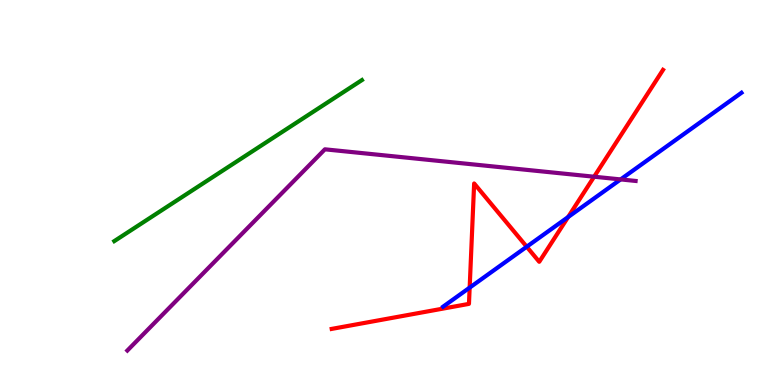[{'lines': ['blue', 'red'], 'intersections': [{'x': 6.06, 'y': 2.53}, {'x': 6.8, 'y': 3.59}, {'x': 7.33, 'y': 4.36}]}, {'lines': ['green', 'red'], 'intersections': []}, {'lines': ['purple', 'red'], 'intersections': [{'x': 7.67, 'y': 5.41}]}, {'lines': ['blue', 'green'], 'intersections': []}, {'lines': ['blue', 'purple'], 'intersections': [{'x': 8.01, 'y': 5.34}]}, {'lines': ['green', 'purple'], 'intersections': []}]